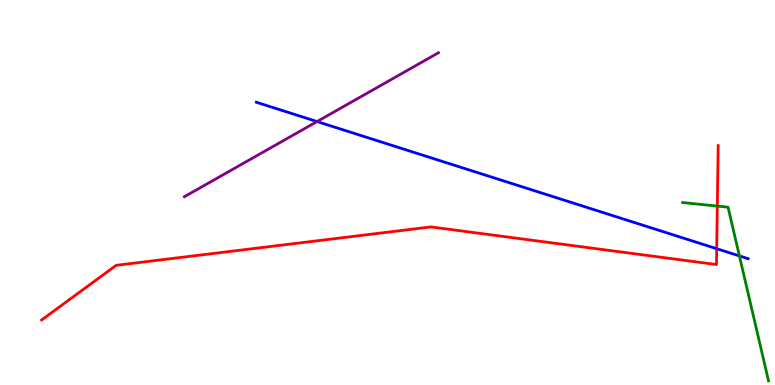[{'lines': ['blue', 'red'], 'intersections': [{'x': 9.25, 'y': 3.54}]}, {'lines': ['green', 'red'], 'intersections': [{'x': 9.26, 'y': 4.65}]}, {'lines': ['purple', 'red'], 'intersections': []}, {'lines': ['blue', 'green'], 'intersections': [{'x': 9.54, 'y': 3.35}]}, {'lines': ['blue', 'purple'], 'intersections': [{'x': 4.09, 'y': 6.84}]}, {'lines': ['green', 'purple'], 'intersections': []}]